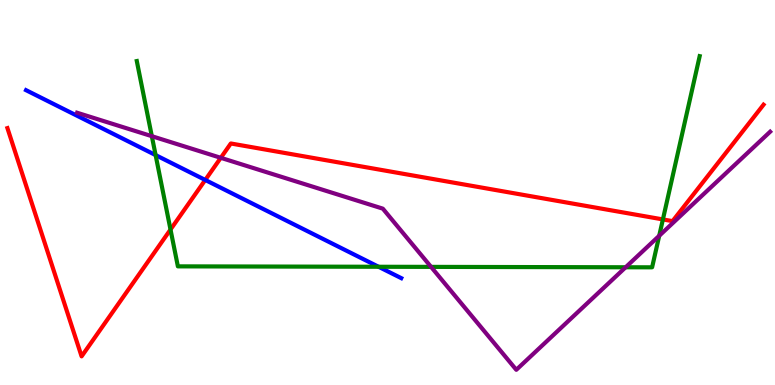[{'lines': ['blue', 'red'], 'intersections': [{'x': 2.65, 'y': 5.33}]}, {'lines': ['green', 'red'], 'intersections': [{'x': 2.2, 'y': 4.04}, {'x': 8.55, 'y': 4.3}]}, {'lines': ['purple', 'red'], 'intersections': [{'x': 2.85, 'y': 5.9}]}, {'lines': ['blue', 'green'], 'intersections': [{'x': 2.01, 'y': 5.97}, {'x': 4.88, 'y': 3.07}]}, {'lines': ['blue', 'purple'], 'intersections': []}, {'lines': ['green', 'purple'], 'intersections': [{'x': 1.96, 'y': 6.46}, {'x': 5.56, 'y': 3.07}, {'x': 8.07, 'y': 3.06}, {'x': 8.51, 'y': 3.88}]}]